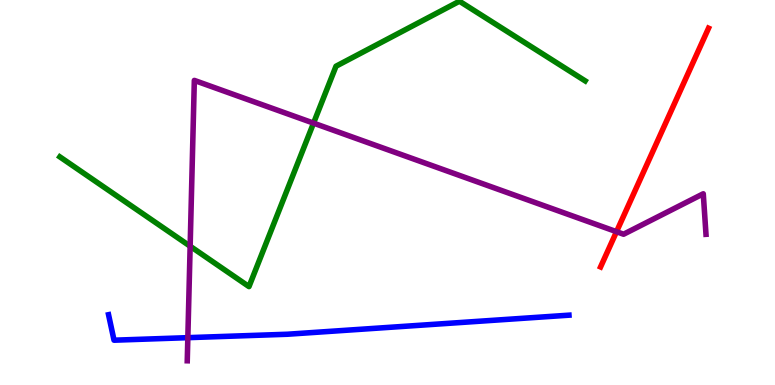[{'lines': ['blue', 'red'], 'intersections': []}, {'lines': ['green', 'red'], 'intersections': []}, {'lines': ['purple', 'red'], 'intersections': [{'x': 7.95, 'y': 3.98}]}, {'lines': ['blue', 'green'], 'intersections': []}, {'lines': ['blue', 'purple'], 'intersections': [{'x': 2.42, 'y': 1.23}]}, {'lines': ['green', 'purple'], 'intersections': [{'x': 2.45, 'y': 3.6}, {'x': 4.05, 'y': 6.8}]}]